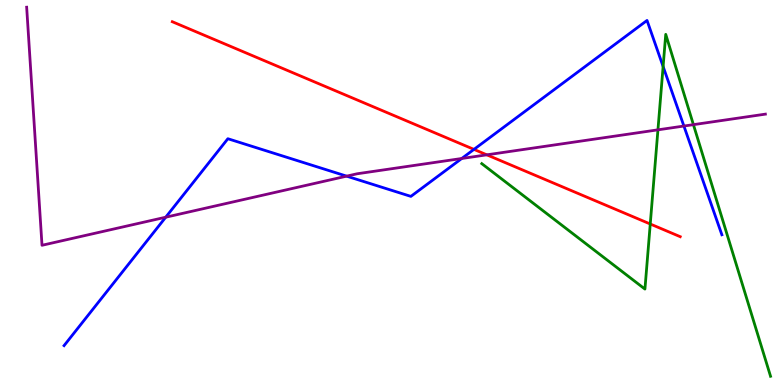[{'lines': ['blue', 'red'], 'intersections': [{'x': 6.12, 'y': 6.12}]}, {'lines': ['green', 'red'], 'intersections': [{'x': 8.39, 'y': 4.18}]}, {'lines': ['purple', 'red'], 'intersections': [{'x': 6.28, 'y': 5.98}]}, {'lines': ['blue', 'green'], 'intersections': [{'x': 8.56, 'y': 8.27}]}, {'lines': ['blue', 'purple'], 'intersections': [{'x': 2.14, 'y': 4.36}, {'x': 4.47, 'y': 5.42}, {'x': 5.96, 'y': 5.88}, {'x': 8.82, 'y': 6.73}]}, {'lines': ['green', 'purple'], 'intersections': [{'x': 8.49, 'y': 6.63}, {'x': 8.95, 'y': 6.76}]}]